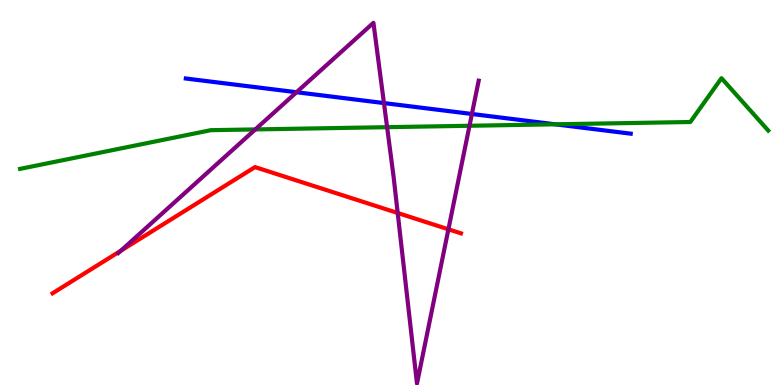[{'lines': ['blue', 'red'], 'intersections': []}, {'lines': ['green', 'red'], 'intersections': []}, {'lines': ['purple', 'red'], 'intersections': [{'x': 1.56, 'y': 3.49}, {'x': 5.13, 'y': 4.47}, {'x': 5.79, 'y': 4.04}]}, {'lines': ['blue', 'green'], 'intersections': [{'x': 7.16, 'y': 6.77}]}, {'lines': ['blue', 'purple'], 'intersections': [{'x': 3.83, 'y': 7.6}, {'x': 4.95, 'y': 7.32}, {'x': 6.09, 'y': 7.04}]}, {'lines': ['green', 'purple'], 'intersections': [{'x': 3.29, 'y': 6.64}, {'x': 4.99, 'y': 6.7}, {'x': 6.06, 'y': 6.73}]}]